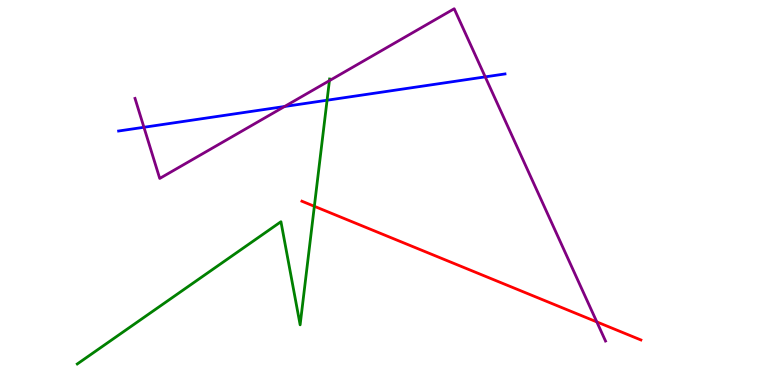[{'lines': ['blue', 'red'], 'intersections': []}, {'lines': ['green', 'red'], 'intersections': [{'x': 4.06, 'y': 4.64}]}, {'lines': ['purple', 'red'], 'intersections': [{'x': 7.7, 'y': 1.64}]}, {'lines': ['blue', 'green'], 'intersections': [{'x': 4.22, 'y': 7.4}]}, {'lines': ['blue', 'purple'], 'intersections': [{'x': 1.86, 'y': 6.69}, {'x': 3.67, 'y': 7.23}, {'x': 6.26, 'y': 8.0}]}, {'lines': ['green', 'purple'], 'intersections': [{'x': 4.25, 'y': 7.9}]}]